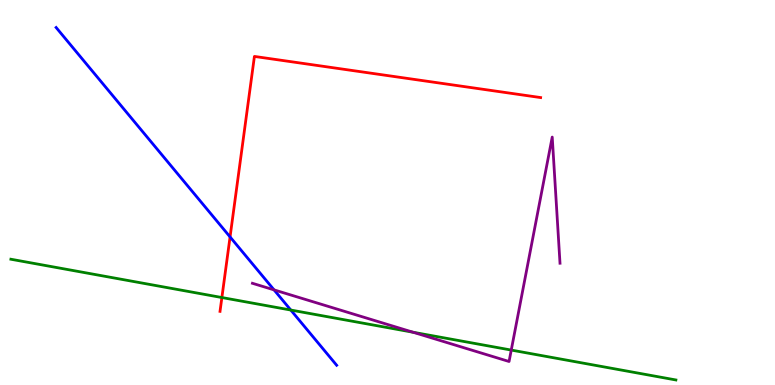[{'lines': ['blue', 'red'], 'intersections': [{'x': 2.97, 'y': 3.85}]}, {'lines': ['green', 'red'], 'intersections': [{'x': 2.86, 'y': 2.27}]}, {'lines': ['purple', 'red'], 'intersections': []}, {'lines': ['blue', 'green'], 'intersections': [{'x': 3.75, 'y': 1.95}]}, {'lines': ['blue', 'purple'], 'intersections': [{'x': 3.54, 'y': 2.47}]}, {'lines': ['green', 'purple'], 'intersections': [{'x': 5.33, 'y': 1.37}, {'x': 6.6, 'y': 0.907}]}]